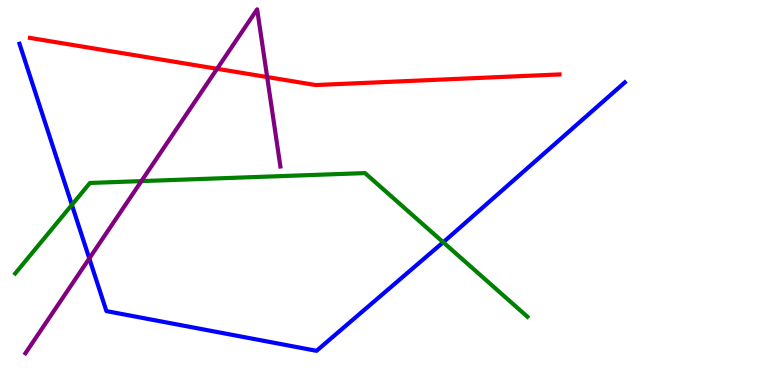[{'lines': ['blue', 'red'], 'intersections': []}, {'lines': ['green', 'red'], 'intersections': []}, {'lines': ['purple', 'red'], 'intersections': [{'x': 2.8, 'y': 8.21}, {'x': 3.45, 'y': 8.0}]}, {'lines': ['blue', 'green'], 'intersections': [{'x': 0.927, 'y': 4.68}, {'x': 5.72, 'y': 3.71}]}, {'lines': ['blue', 'purple'], 'intersections': [{'x': 1.15, 'y': 3.29}]}, {'lines': ['green', 'purple'], 'intersections': [{'x': 1.82, 'y': 5.3}]}]